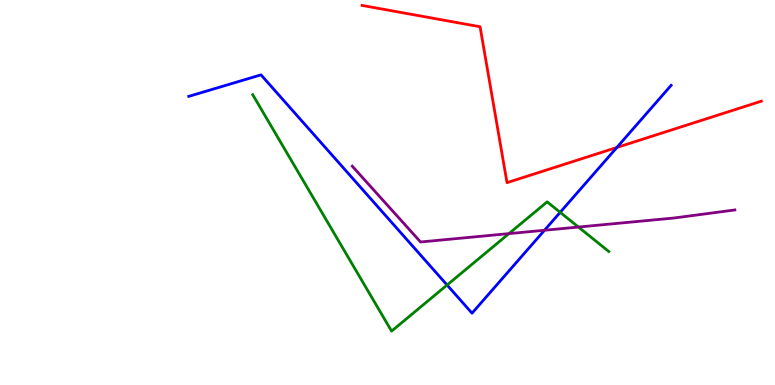[{'lines': ['blue', 'red'], 'intersections': [{'x': 7.96, 'y': 6.17}]}, {'lines': ['green', 'red'], 'intersections': []}, {'lines': ['purple', 'red'], 'intersections': []}, {'lines': ['blue', 'green'], 'intersections': [{'x': 5.77, 'y': 2.6}, {'x': 7.23, 'y': 4.48}]}, {'lines': ['blue', 'purple'], 'intersections': [{'x': 7.03, 'y': 4.02}]}, {'lines': ['green', 'purple'], 'intersections': [{'x': 6.57, 'y': 3.93}, {'x': 7.46, 'y': 4.1}]}]